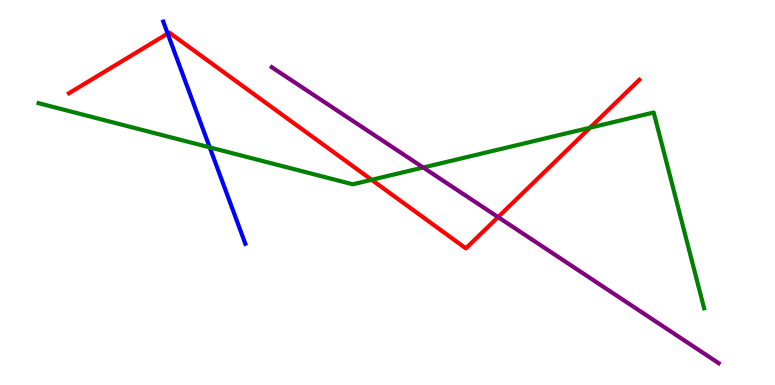[{'lines': ['blue', 'red'], 'intersections': [{'x': 2.16, 'y': 9.13}]}, {'lines': ['green', 'red'], 'intersections': [{'x': 4.8, 'y': 5.33}, {'x': 7.61, 'y': 6.68}]}, {'lines': ['purple', 'red'], 'intersections': [{'x': 6.43, 'y': 4.36}]}, {'lines': ['blue', 'green'], 'intersections': [{'x': 2.71, 'y': 6.17}]}, {'lines': ['blue', 'purple'], 'intersections': []}, {'lines': ['green', 'purple'], 'intersections': [{'x': 5.46, 'y': 5.65}]}]